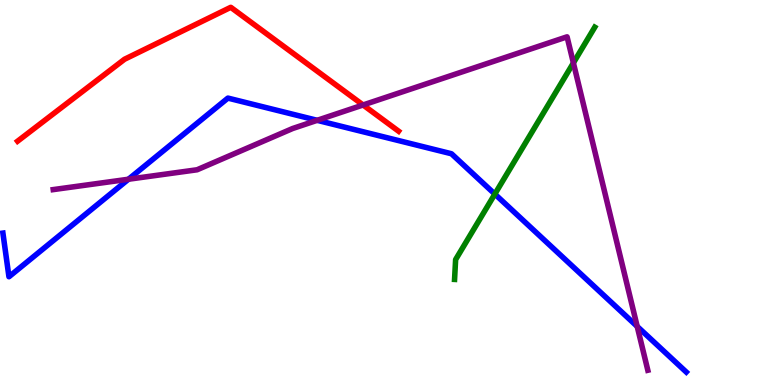[{'lines': ['blue', 'red'], 'intersections': []}, {'lines': ['green', 'red'], 'intersections': []}, {'lines': ['purple', 'red'], 'intersections': [{'x': 4.68, 'y': 7.27}]}, {'lines': ['blue', 'green'], 'intersections': [{'x': 6.39, 'y': 4.96}]}, {'lines': ['blue', 'purple'], 'intersections': [{'x': 1.66, 'y': 5.34}, {'x': 4.09, 'y': 6.87}, {'x': 8.22, 'y': 1.52}]}, {'lines': ['green', 'purple'], 'intersections': [{'x': 7.4, 'y': 8.37}]}]